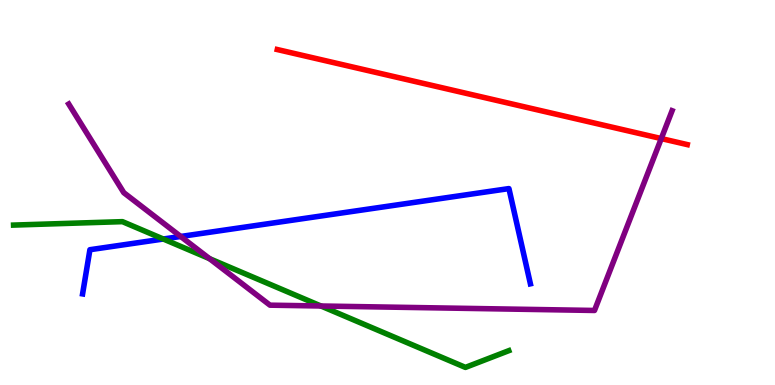[{'lines': ['blue', 'red'], 'intersections': []}, {'lines': ['green', 'red'], 'intersections': []}, {'lines': ['purple', 'red'], 'intersections': [{'x': 8.53, 'y': 6.4}]}, {'lines': ['blue', 'green'], 'intersections': [{'x': 2.11, 'y': 3.79}]}, {'lines': ['blue', 'purple'], 'intersections': [{'x': 2.33, 'y': 3.86}]}, {'lines': ['green', 'purple'], 'intersections': [{'x': 2.7, 'y': 3.28}, {'x': 4.14, 'y': 2.05}]}]